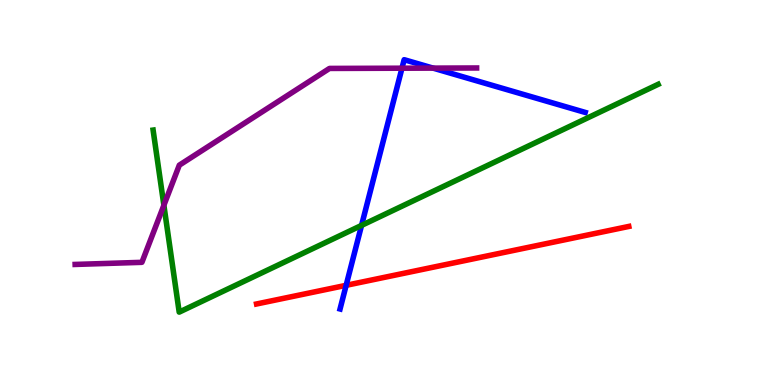[{'lines': ['blue', 'red'], 'intersections': [{'x': 4.47, 'y': 2.59}]}, {'lines': ['green', 'red'], 'intersections': []}, {'lines': ['purple', 'red'], 'intersections': []}, {'lines': ['blue', 'green'], 'intersections': [{'x': 4.67, 'y': 4.15}]}, {'lines': ['blue', 'purple'], 'intersections': [{'x': 5.19, 'y': 8.23}, {'x': 5.59, 'y': 8.23}]}, {'lines': ['green', 'purple'], 'intersections': [{'x': 2.11, 'y': 4.67}]}]